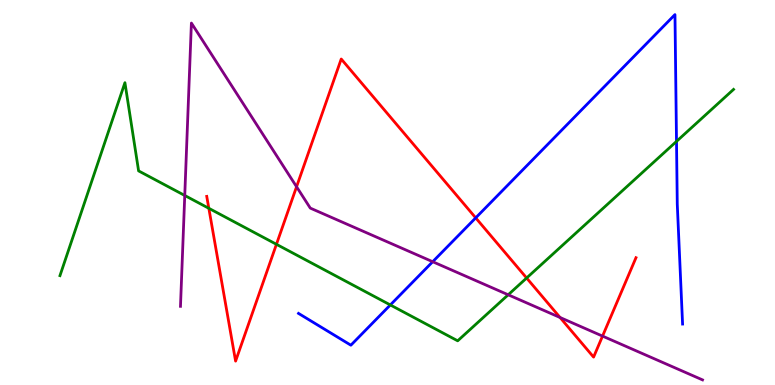[{'lines': ['blue', 'red'], 'intersections': [{'x': 6.14, 'y': 4.34}]}, {'lines': ['green', 'red'], 'intersections': [{'x': 2.69, 'y': 4.59}, {'x': 3.57, 'y': 3.65}, {'x': 6.8, 'y': 2.78}]}, {'lines': ['purple', 'red'], 'intersections': [{'x': 3.83, 'y': 5.15}, {'x': 7.23, 'y': 1.75}, {'x': 7.77, 'y': 1.27}]}, {'lines': ['blue', 'green'], 'intersections': [{'x': 5.04, 'y': 2.08}, {'x': 8.73, 'y': 6.33}]}, {'lines': ['blue', 'purple'], 'intersections': [{'x': 5.58, 'y': 3.2}]}, {'lines': ['green', 'purple'], 'intersections': [{'x': 2.38, 'y': 4.92}, {'x': 6.56, 'y': 2.34}]}]